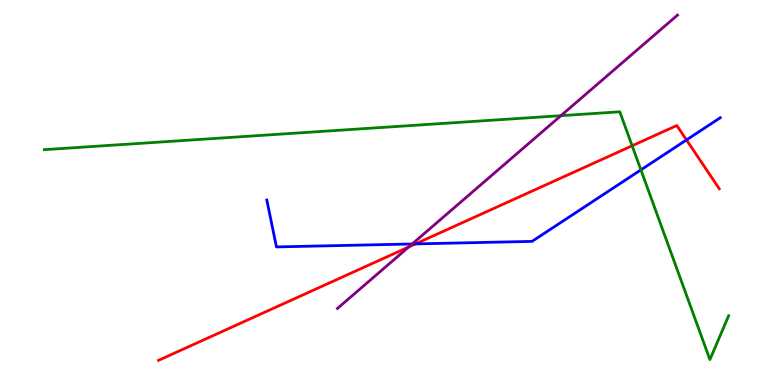[{'lines': ['blue', 'red'], 'intersections': [{'x': 5.36, 'y': 3.66}, {'x': 8.86, 'y': 6.37}]}, {'lines': ['green', 'red'], 'intersections': [{'x': 8.16, 'y': 6.21}]}, {'lines': ['purple', 'red'], 'intersections': [{'x': 5.27, 'y': 3.58}]}, {'lines': ['blue', 'green'], 'intersections': [{'x': 8.27, 'y': 5.59}]}, {'lines': ['blue', 'purple'], 'intersections': [{'x': 5.32, 'y': 3.66}]}, {'lines': ['green', 'purple'], 'intersections': [{'x': 7.24, 'y': 7.0}]}]